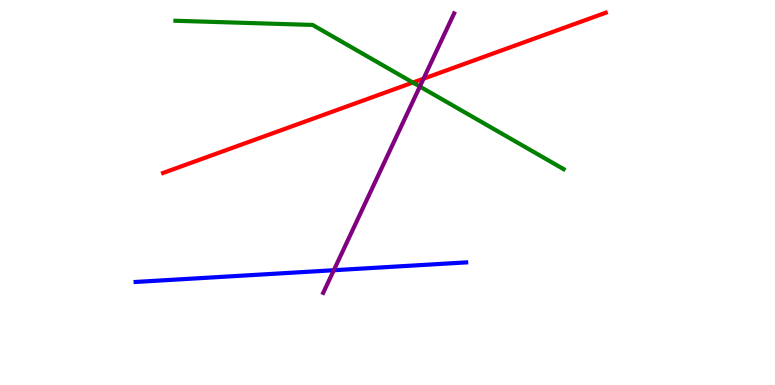[{'lines': ['blue', 'red'], 'intersections': []}, {'lines': ['green', 'red'], 'intersections': [{'x': 5.33, 'y': 7.86}]}, {'lines': ['purple', 'red'], 'intersections': [{'x': 5.46, 'y': 7.96}]}, {'lines': ['blue', 'green'], 'intersections': []}, {'lines': ['blue', 'purple'], 'intersections': [{'x': 4.31, 'y': 2.98}]}, {'lines': ['green', 'purple'], 'intersections': [{'x': 5.42, 'y': 7.75}]}]